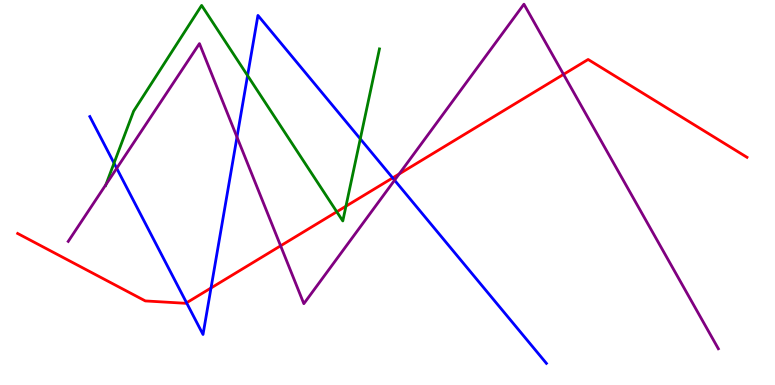[{'lines': ['blue', 'red'], 'intersections': [{'x': 2.41, 'y': 2.14}, {'x': 2.72, 'y': 2.52}, {'x': 5.07, 'y': 5.38}]}, {'lines': ['green', 'red'], 'intersections': [{'x': 4.35, 'y': 4.5}, {'x': 4.46, 'y': 4.64}]}, {'lines': ['purple', 'red'], 'intersections': [{'x': 3.62, 'y': 3.62}, {'x': 5.15, 'y': 5.48}, {'x': 7.27, 'y': 8.07}]}, {'lines': ['blue', 'green'], 'intersections': [{'x': 1.47, 'y': 5.76}, {'x': 3.19, 'y': 8.04}, {'x': 4.65, 'y': 6.39}]}, {'lines': ['blue', 'purple'], 'intersections': [{'x': 1.51, 'y': 5.63}, {'x': 3.06, 'y': 6.44}, {'x': 5.09, 'y': 5.32}]}, {'lines': ['green', 'purple'], 'intersections': [{'x': 1.37, 'y': 5.21}]}]